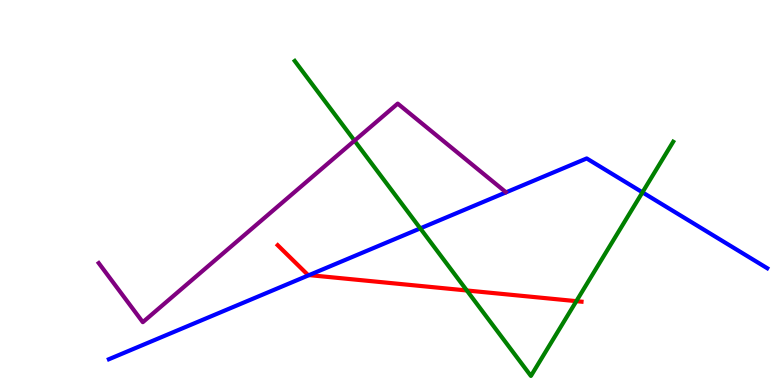[{'lines': ['blue', 'red'], 'intersections': [{'x': 3.99, 'y': 2.85}]}, {'lines': ['green', 'red'], 'intersections': [{'x': 6.02, 'y': 2.46}, {'x': 7.44, 'y': 2.18}]}, {'lines': ['purple', 'red'], 'intersections': []}, {'lines': ['blue', 'green'], 'intersections': [{'x': 5.42, 'y': 4.07}, {'x': 8.29, 'y': 5.0}]}, {'lines': ['blue', 'purple'], 'intersections': []}, {'lines': ['green', 'purple'], 'intersections': [{'x': 4.57, 'y': 6.35}]}]